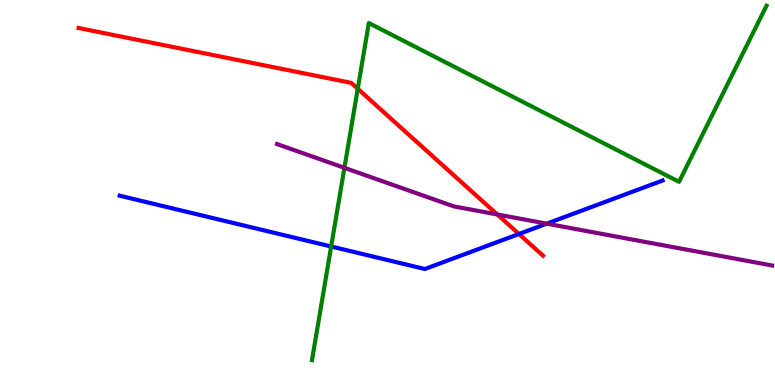[{'lines': ['blue', 'red'], 'intersections': [{'x': 6.7, 'y': 3.92}]}, {'lines': ['green', 'red'], 'intersections': [{'x': 4.62, 'y': 7.69}]}, {'lines': ['purple', 'red'], 'intersections': [{'x': 6.42, 'y': 4.43}]}, {'lines': ['blue', 'green'], 'intersections': [{'x': 4.27, 'y': 3.6}]}, {'lines': ['blue', 'purple'], 'intersections': [{'x': 7.05, 'y': 4.19}]}, {'lines': ['green', 'purple'], 'intersections': [{'x': 4.44, 'y': 5.64}]}]